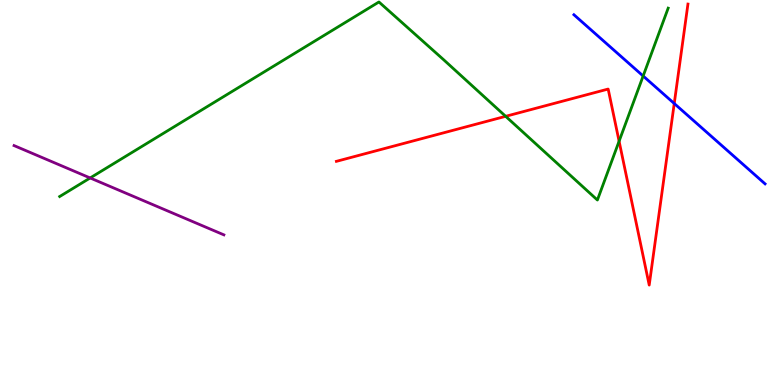[{'lines': ['blue', 'red'], 'intersections': [{'x': 8.7, 'y': 7.31}]}, {'lines': ['green', 'red'], 'intersections': [{'x': 6.52, 'y': 6.98}, {'x': 7.99, 'y': 6.33}]}, {'lines': ['purple', 'red'], 'intersections': []}, {'lines': ['blue', 'green'], 'intersections': [{'x': 8.3, 'y': 8.03}]}, {'lines': ['blue', 'purple'], 'intersections': []}, {'lines': ['green', 'purple'], 'intersections': [{'x': 1.16, 'y': 5.38}]}]